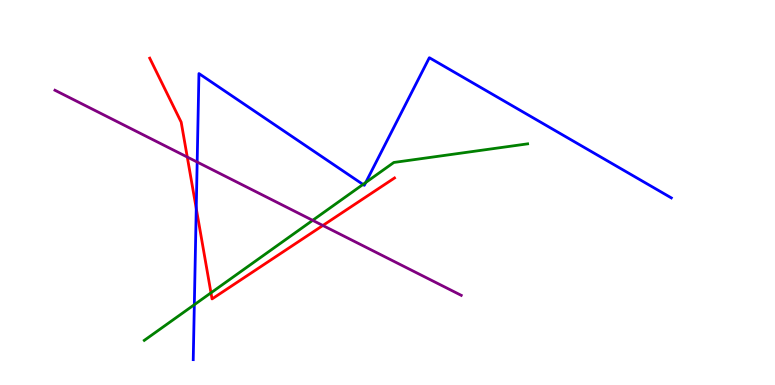[{'lines': ['blue', 'red'], 'intersections': [{'x': 2.53, 'y': 4.59}]}, {'lines': ['green', 'red'], 'intersections': [{'x': 2.72, 'y': 2.39}]}, {'lines': ['purple', 'red'], 'intersections': [{'x': 2.42, 'y': 5.92}, {'x': 4.17, 'y': 4.14}]}, {'lines': ['blue', 'green'], 'intersections': [{'x': 2.51, 'y': 2.09}, {'x': 4.68, 'y': 5.21}, {'x': 4.72, 'y': 5.26}]}, {'lines': ['blue', 'purple'], 'intersections': [{'x': 2.54, 'y': 5.79}]}, {'lines': ['green', 'purple'], 'intersections': [{'x': 4.03, 'y': 4.28}]}]